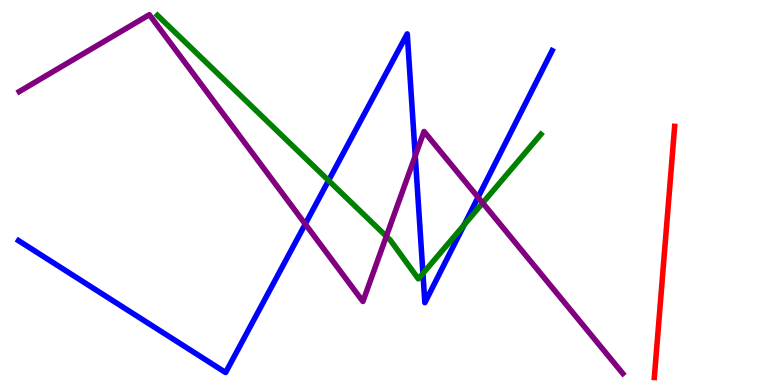[{'lines': ['blue', 'red'], 'intersections': []}, {'lines': ['green', 'red'], 'intersections': []}, {'lines': ['purple', 'red'], 'intersections': []}, {'lines': ['blue', 'green'], 'intersections': [{'x': 4.24, 'y': 5.31}, {'x': 5.46, 'y': 2.9}, {'x': 5.99, 'y': 4.16}]}, {'lines': ['blue', 'purple'], 'intersections': [{'x': 3.94, 'y': 4.18}, {'x': 5.36, 'y': 5.95}, {'x': 6.17, 'y': 4.88}]}, {'lines': ['green', 'purple'], 'intersections': [{'x': 4.98, 'y': 3.86}, {'x': 6.23, 'y': 4.73}]}]